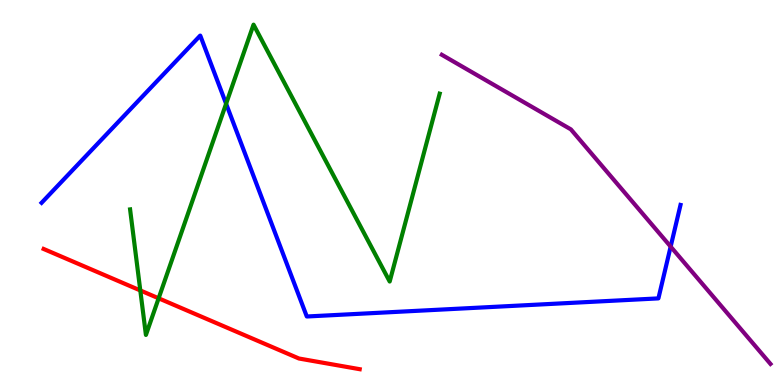[{'lines': ['blue', 'red'], 'intersections': []}, {'lines': ['green', 'red'], 'intersections': [{'x': 1.81, 'y': 2.46}, {'x': 2.05, 'y': 2.25}]}, {'lines': ['purple', 'red'], 'intersections': []}, {'lines': ['blue', 'green'], 'intersections': [{'x': 2.92, 'y': 7.31}]}, {'lines': ['blue', 'purple'], 'intersections': [{'x': 8.65, 'y': 3.59}]}, {'lines': ['green', 'purple'], 'intersections': []}]